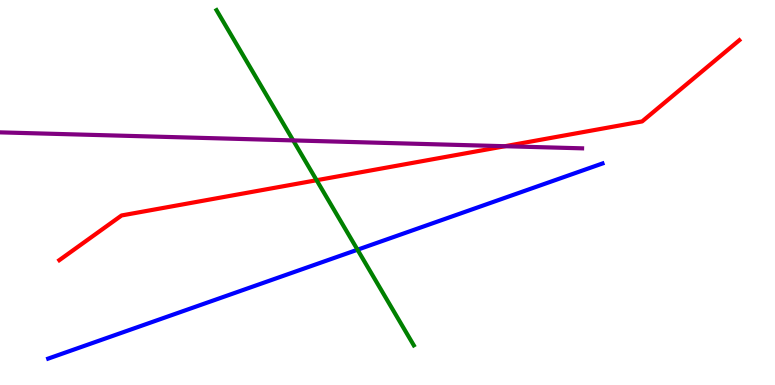[{'lines': ['blue', 'red'], 'intersections': []}, {'lines': ['green', 'red'], 'intersections': [{'x': 4.09, 'y': 5.32}]}, {'lines': ['purple', 'red'], 'intersections': [{'x': 6.52, 'y': 6.2}]}, {'lines': ['blue', 'green'], 'intersections': [{'x': 4.61, 'y': 3.51}]}, {'lines': ['blue', 'purple'], 'intersections': []}, {'lines': ['green', 'purple'], 'intersections': [{'x': 3.78, 'y': 6.35}]}]